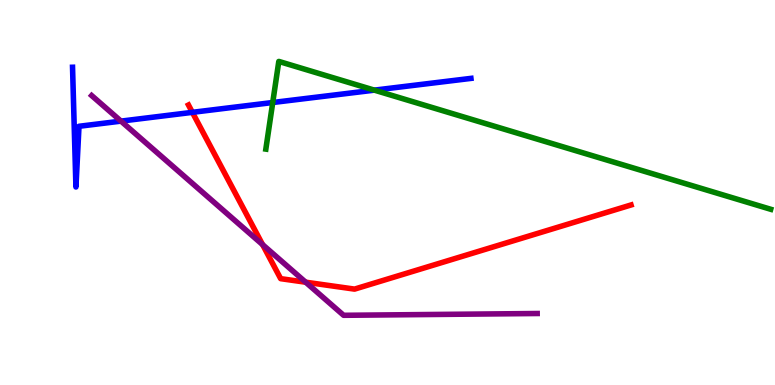[{'lines': ['blue', 'red'], 'intersections': [{'x': 2.48, 'y': 7.08}]}, {'lines': ['green', 'red'], 'intersections': []}, {'lines': ['purple', 'red'], 'intersections': [{'x': 3.39, 'y': 3.65}, {'x': 3.94, 'y': 2.67}]}, {'lines': ['blue', 'green'], 'intersections': [{'x': 3.52, 'y': 7.34}, {'x': 4.83, 'y': 7.66}]}, {'lines': ['blue', 'purple'], 'intersections': [{'x': 1.56, 'y': 6.85}]}, {'lines': ['green', 'purple'], 'intersections': []}]